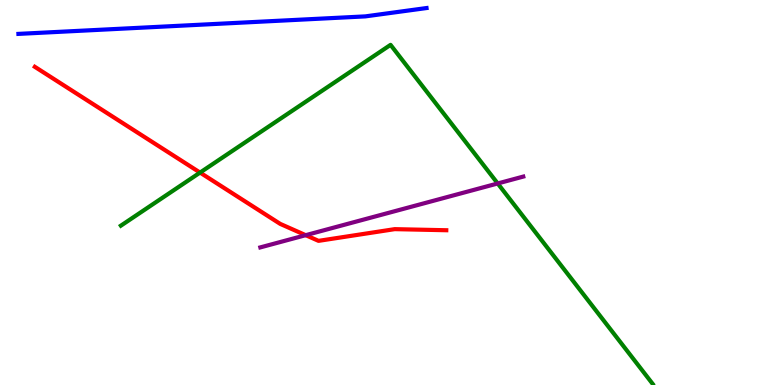[{'lines': ['blue', 'red'], 'intersections': []}, {'lines': ['green', 'red'], 'intersections': [{'x': 2.58, 'y': 5.52}]}, {'lines': ['purple', 'red'], 'intersections': [{'x': 3.94, 'y': 3.89}]}, {'lines': ['blue', 'green'], 'intersections': []}, {'lines': ['blue', 'purple'], 'intersections': []}, {'lines': ['green', 'purple'], 'intersections': [{'x': 6.42, 'y': 5.23}]}]